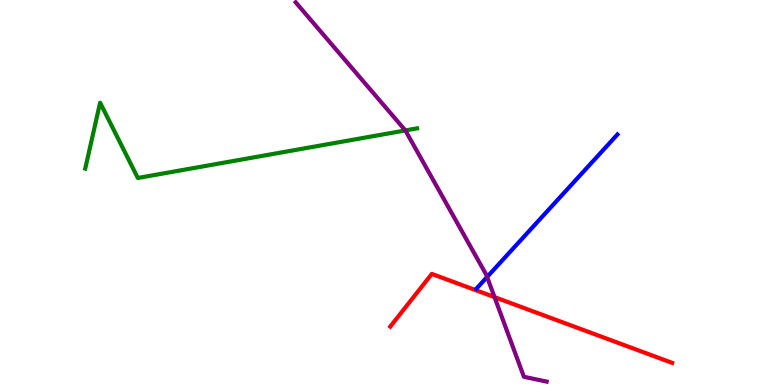[{'lines': ['blue', 'red'], 'intersections': []}, {'lines': ['green', 'red'], 'intersections': []}, {'lines': ['purple', 'red'], 'intersections': [{'x': 6.38, 'y': 2.28}]}, {'lines': ['blue', 'green'], 'intersections': []}, {'lines': ['blue', 'purple'], 'intersections': [{'x': 6.29, 'y': 2.81}]}, {'lines': ['green', 'purple'], 'intersections': [{'x': 5.23, 'y': 6.61}]}]